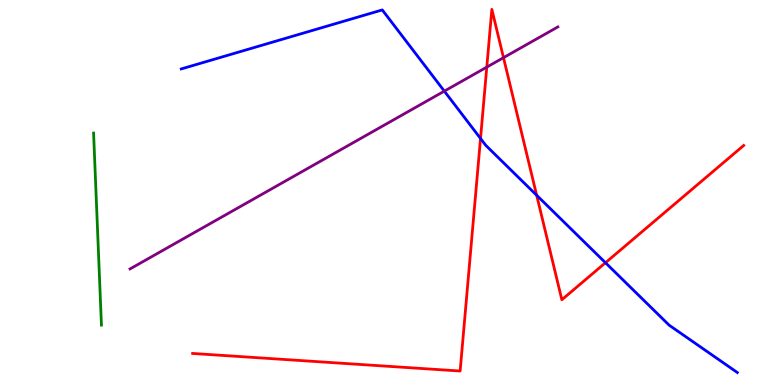[{'lines': ['blue', 'red'], 'intersections': [{'x': 6.2, 'y': 6.4}, {'x': 6.92, 'y': 4.93}, {'x': 7.81, 'y': 3.18}]}, {'lines': ['green', 'red'], 'intersections': []}, {'lines': ['purple', 'red'], 'intersections': [{'x': 6.28, 'y': 8.26}, {'x': 6.5, 'y': 8.5}]}, {'lines': ['blue', 'green'], 'intersections': []}, {'lines': ['blue', 'purple'], 'intersections': [{'x': 5.73, 'y': 7.63}]}, {'lines': ['green', 'purple'], 'intersections': []}]